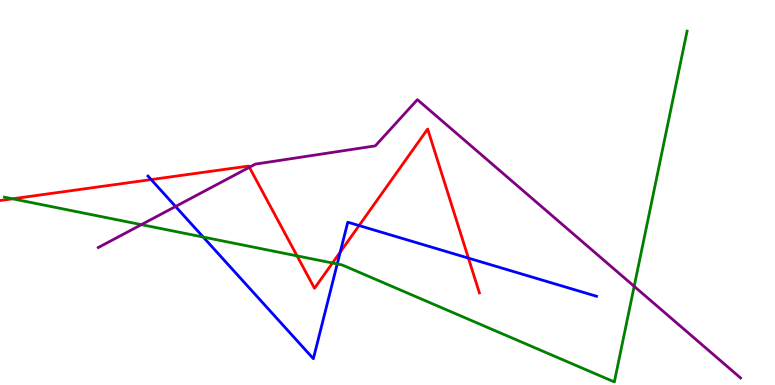[{'lines': ['blue', 'red'], 'intersections': [{'x': 1.95, 'y': 5.34}, {'x': 4.39, 'y': 3.45}, {'x': 4.63, 'y': 4.14}, {'x': 6.04, 'y': 3.3}]}, {'lines': ['green', 'red'], 'intersections': [{'x': 0.162, 'y': 4.84}, {'x': 3.83, 'y': 3.35}, {'x': 4.29, 'y': 3.17}]}, {'lines': ['purple', 'red'], 'intersections': [{'x': 3.22, 'y': 5.66}]}, {'lines': ['blue', 'green'], 'intersections': [{'x': 2.62, 'y': 3.84}, {'x': 4.35, 'y': 3.14}]}, {'lines': ['blue', 'purple'], 'intersections': [{'x': 2.27, 'y': 4.64}]}, {'lines': ['green', 'purple'], 'intersections': [{'x': 1.82, 'y': 4.17}, {'x': 8.18, 'y': 2.56}]}]